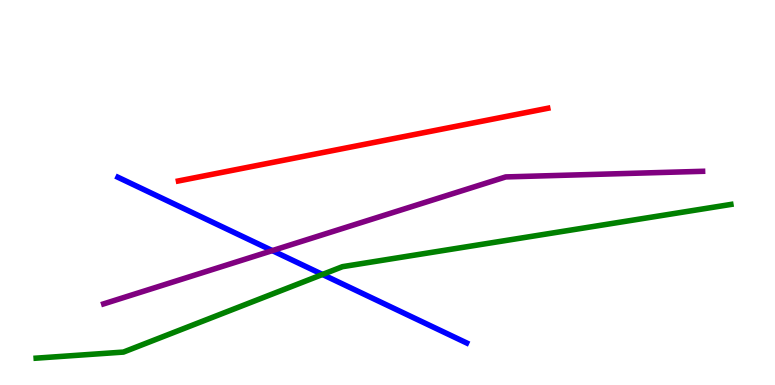[{'lines': ['blue', 'red'], 'intersections': []}, {'lines': ['green', 'red'], 'intersections': []}, {'lines': ['purple', 'red'], 'intersections': []}, {'lines': ['blue', 'green'], 'intersections': [{'x': 4.16, 'y': 2.87}]}, {'lines': ['blue', 'purple'], 'intersections': [{'x': 3.51, 'y': 3.49}]}, {'lines': ['green', 'purple'], 'intersections': []}]